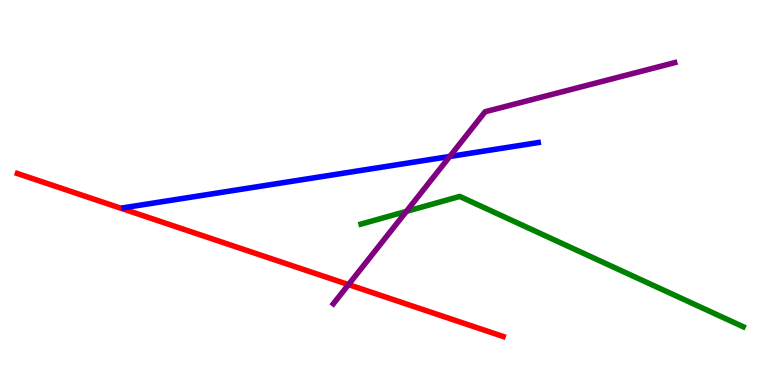[{'lines': ['blue', 'red'], 'intersections': []}, {'lines': ['green', 'red'], 'intersections': []}, {'lines': ['purple', 'red'], 'intersections': [{'x': 4.5, 'y': 2.61}]}, {'lines': ['blue', 'green'], 'intersections': []}, {'lines': ['blue', 'purple'], 'intersections': [{'x': 5.8, 'y': 5.94}]}, {'lines': ['green', 'purple'], 'intersections': [{'x': 5.24, 'y': 4.51}]}]